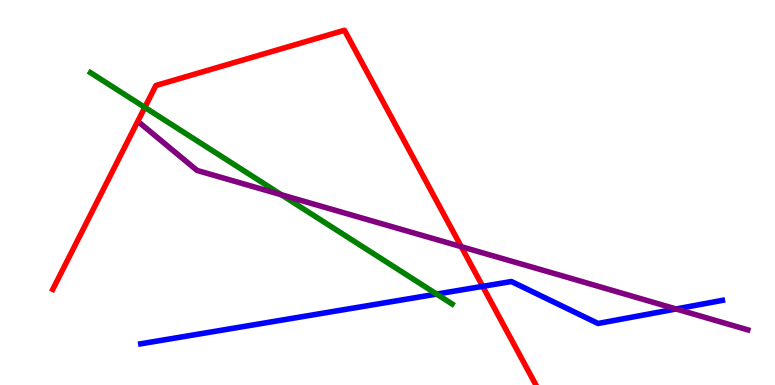[{'lines': ['blue', 'red'], 'intersections': [{'x': 6.23, 'y': 2.56}]}, {'lines': ['green', 'red'], 'intersections': [{'x': 1.87, 'y': 7.21}]}, {'lines': ['purple', 'red'], 'intersections': [{'x': 5.95, 'y': 3.59}]}, {'lines': ['blue', 'green'], 'intersections': [{'x': 5.63, 'y': 2.36}]}, {'lines': ['blue', 'purple'], 'intersections': [{'x': 8.72, 'y': 1.97}]}, {'lines': ['green', 'purple'], 'intersections': [{'x': 3.63, 'y': 4.94}]}]